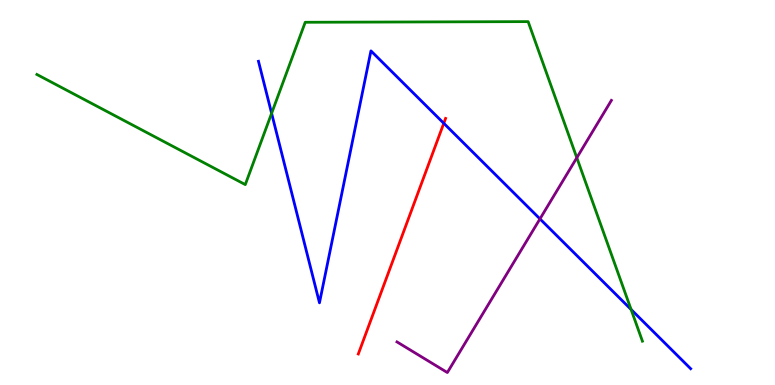[{'lines': ['blue', 'red'], 'intersections': [{'x': 5.73, 'y': 6.8}]}, {'lines': ['green', 'red'], 'intersections': []}, {'lines': ['purple', 'red'], 'intersections': []}, {'lines': ['blue', 'green'], 'intersections': [{'x': 3.5, 'y': 7.06}, {'x': 8.14, 'y': 1.96}]}, {'lines': ['blue', 'purple'], 'intersections': [{'x': 6.97, 'y': 4.31}]}, {'lines': ['green', 'purple'], 'intersections': [{'x': 7.44, 'y': 5.9}]}]